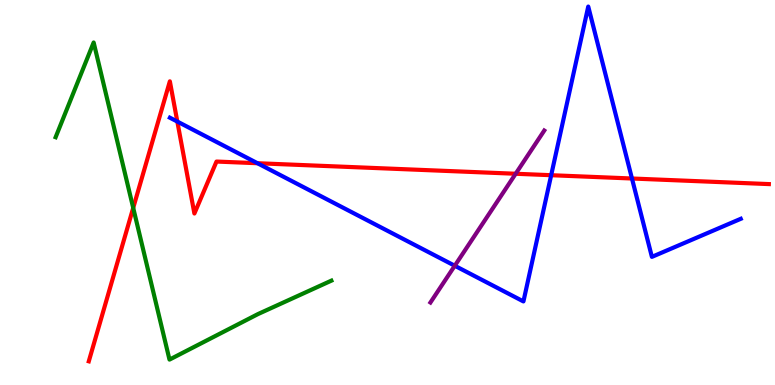[{'lines': ['blue', 'red'], 'intersections': [{'x': 2.29, 'y': 6.84}, {'x': 3.32, 'y': 5.76}, {'x': 7.11, 'y': 5.45}, {'x': 8.15, 'y': 5.36}]}, {'lines': ['green', 'red'], 'intersections': [{'x': 1.72, 'y': 4.6}]}, {'lines': ['purple', 'red'], 'intersections': [{'x': 6.65, 'y': 5.49}]}, {'lines': ['blue', 'green'], 'intersections': []}, {'lines': ['blue', 'purple'], 'intersections': [{'x': 5.87, 'y': 3.1}]}, {'lines': ['green', 'purple'], 'intersections': []}]